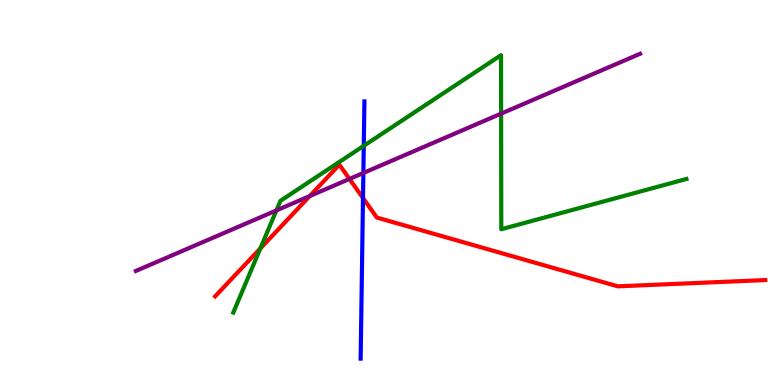[{'lines': ['blue', 'red'], 'intersections': [{'x': 4.68, 'y': 4.86}]}, {'lines': ['green', 'red'], 'intersections': [{'x': 3.36, 'y': 3.55}]}, {'lines': ['purple', 'red'], 'intersections': [{'x': 4.0, 'y': 4.91}, {'x': 4.51, 'y': 5.35}]}, {'lines': ['blue', 'green'], 'intersections': [{'x': 4.69, 'y': 6.21}]}, {'lines': ['blue', 'purple'], 'intersections': [{'x': 4.69, 'y': 5.51}]}, {'lines': ['green', 'purple'], 'intersections': [{'x': 3.57, 'y': 4.53}, {'x': 6.47, 'y': 7.05}]}]